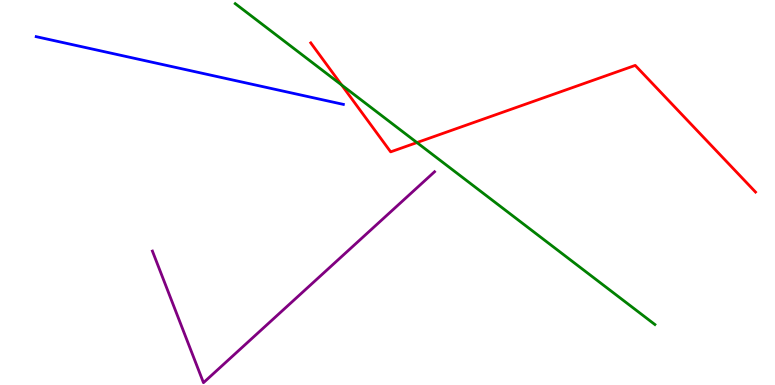[{'lines': ['blue', 'red'], 'intersections': []}, {'lines': ['green', 'red'], 'intersections': [{'x': 4.41, 'y': 7.79}, {'x': 5.38, 'y': 6.3}]}, {'lines': ['purple', 'red'], 'intersections': []}, {'lines': ['blue', 'green'], 'intersections': []}, {'lines': ['blue', 'purple'], 'intersections': []}, {'lines': ['green', 'purple'], 'intersections': []}]